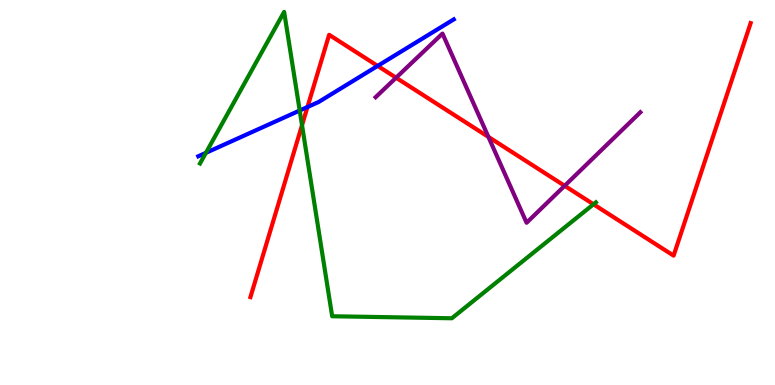[{'lines': ['blue', 'red'], 'intersections': [{'x': 3.97, 'y': 7.22}, {'x': 4.87, 'y': 8.29}]}, {'lines': ['green', 'red'], 'intersections': [{'x': 3.9, 'y': 6.75}, {'x': 7.66, 'y': 4.69}]}, {'lines': ['purple', 'red'], 'intersections': [{'x': 5.11, 'y': 7.98}, {'x': 6.3, 'y': 6.44}, {'x': 7.29, 'y': 5.17}]}, {'lines': ['blue', 'green'], 'intersections': [{'x': 2.66, 'y': 6.03}, {'x': 3.87, 'y': 7.13}]}, {'lines': ['blue', 'purple'], 'intersections': []}, {'lines': ['green', 'purple'], 'intersections': []}]